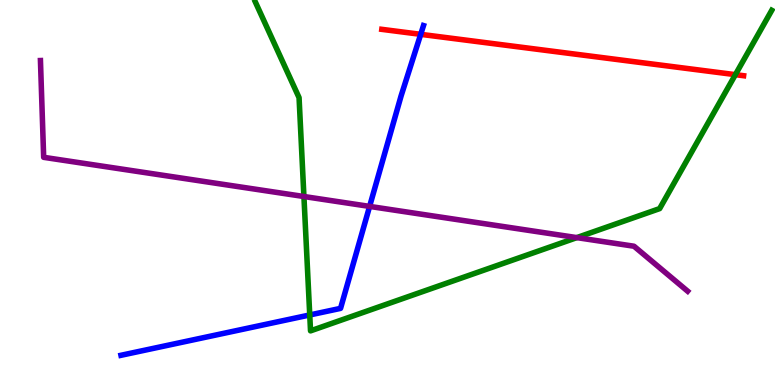[{'lines': ['blue', 'red'], 'intersections': [{'x': 5.43, 'y': 9.11}]}, {'lines': ['green', 'red'], 'intersections': [{'x': 9.49, 'y': 8.06}]}, {'lines': ['purple', 'red'], 'intersections': []}, {'lines': ['blue', 'green'], 'intersections': [{'x': 4.0, 'y': 1.82}]}, {'lines': ['blue', 'purple'], 'intersections': [{'x': 4.77, 'y': 4.64}]}, {'lines': ['green', 'purple'], 'intersections': [{'x': 3.92, 'y': 4.9}, {'x': 7.44, 'y': 3.83}]}]